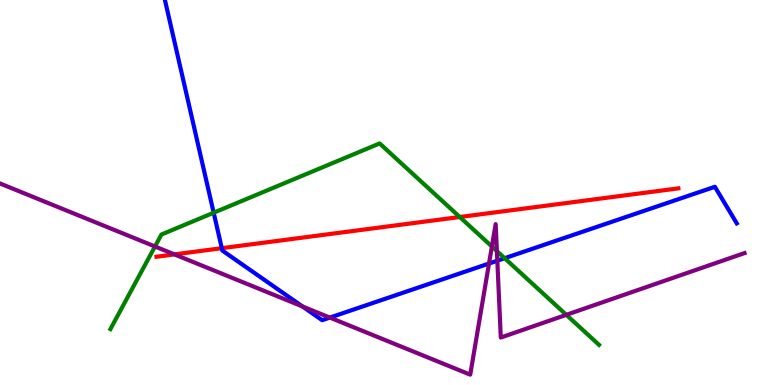[{'lines': ['blue', 'red'], 'intersections': [{'x': 2.86, 'y': 3.55}]}, {'lines': ['green', 'red'], 'intersections': [{'x': 5.93, 'y': 4.36}]}, {'lines': ['purple', 'red'], 'intersections': [{'x': 2.25, 'y': 3.39}]}, {'lines': ['blue', 'green'], 'intersections': [{'x': 2.76, 'y': 4.47}, {'x': 6.51, 'y': 3.29}]}, {'lines': ['blue', 'purple'], 'intersections': [{'x': 3.9, 'y': 2.04}, {'x': 4.26, 'y': 1.75}, {'x': 6.31, 'y': 3.16}, {'x': 6.42, 'y': 3.23}]}, {'lines': ['green', 'purple'], 'intersections': [{'x': 2.0, 'y': 3.6}, {'x': 6.35, 'y': 3.6}, {'x': 6.41, 'y': 3.48}, {'x': 7.31, 'y': 1.82}]}]